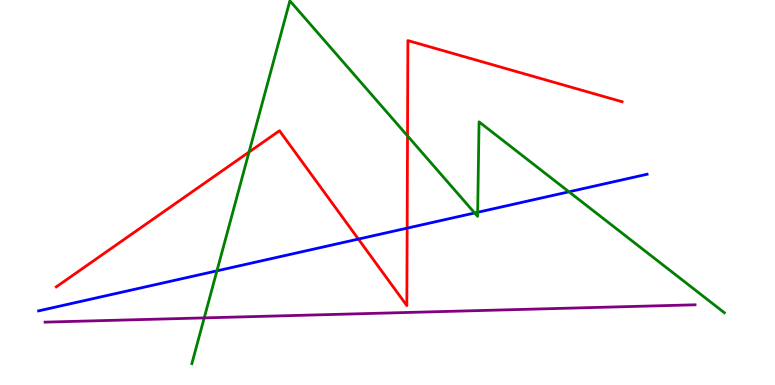[{'lines': ['blue', 'red'], 'intersections': [{'x': 4.62, 'y': 3.79}, {'x': 5.25, 'y': 4.07}]}, {'lines': ['green', 'red'], 'intersections': [{'x': 3.21, 'y': 6.05}, {'x': 5.26, 'y': 6.47}]}, {'lines': ['purple', 'red'], 'intersections': []}, {'lines': ['blue', 'green'], 'intersections': [{'x': 2.8, 'y': 2.97}, {'x': 6.12, 'y': 4.47}, {'x': 6.16, 'y': 4.49}, {'x': 7.34, 'y': 5.02}]}, {'lines': ['blue', 'purple'], 'intersections': []}, {'lines': ['green', 'purple'], 'intersections': [{'x': 2.64, 'y': 1.74}]}]